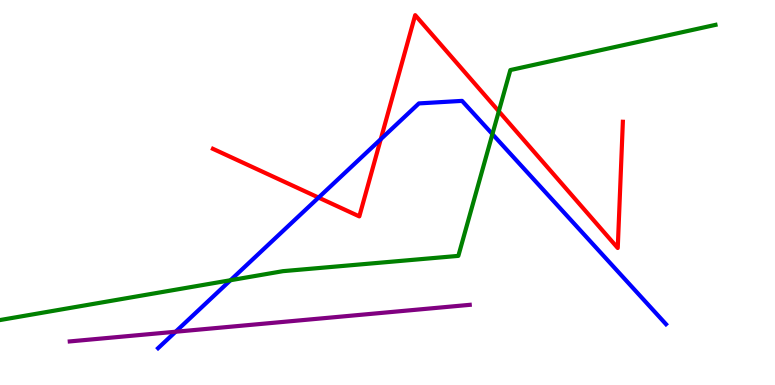[{'lines': ['blue', 'red'], 'intersections': [{'x': 4.11, 'y': 4.87}, {'x': 4.91, 'y': 6.38}]}, {'lines': ['green', 'red'], 'intersections': [{'x': 6.44, 'y': 7.11}]}, {'lines': ['purple', 'red'], 'intersections': []}, {'lines': ['blue', 'green'], 'intersections': [{'x': 2.97, 'y': 2.72}, {'x': 6.35, 'y': 6.52}]}, {'lines': ['blue', 'purple'], 'intersections': [{'x': 2.27, 'y': 1.38}]}, {'lines': ['green', 'purple'], 'intersections': []}]